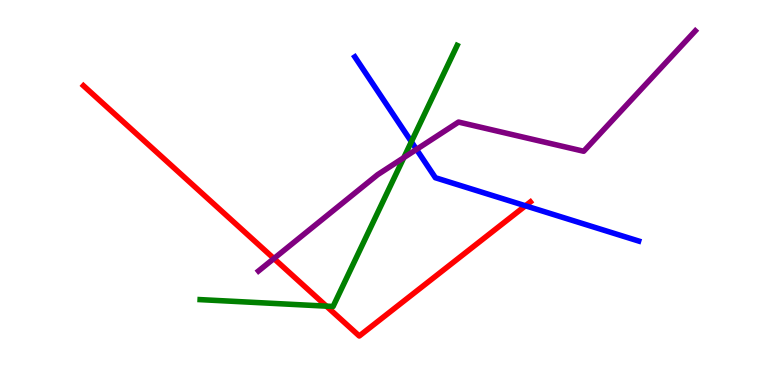[{'lines': ['blue', 'red'], 'intersections': [{'x': 6.78, 'y': 4.66}]}, {'lines': ['green', 'red'], 'intersections': [{'x': 4.21, 'y': 2.05}]}, {'lines': ['purple', 'red'], 'intersections': [{'x': 3.53, 'y': 3.28}]}, {'lines': ['blue', 'green'], 'intersections': [{'x': 5.31, 'y': 6.32}]}, {'lines': ['blue', 'purple'], 'intersections': [{'x': 5.37, 'y': 6.12}]}, {'lines': ['green', 'purple'], 'intersections': [{'x': 5.21, 'y': 5.91}]}]